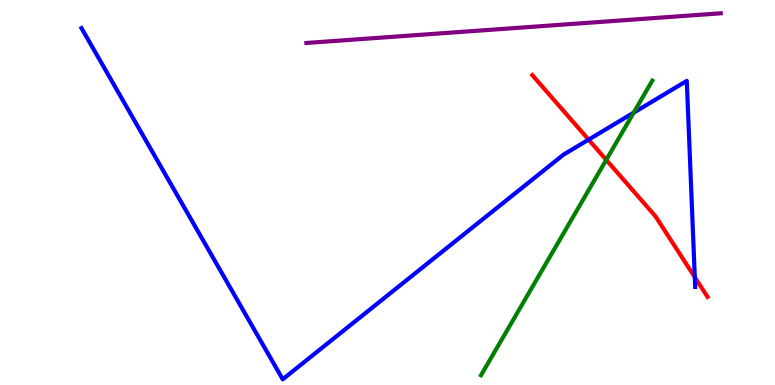[{'lines': ['blue', 'red'], 'intersections': [{'x': 7.59, 'y': 6.37}, {'x': 8.97, 'y': 2.8}]}, {'lines': ['green', 'red'], 'intersections': [{'x': 7.82, 'y': 5.85}]}, {'lines': ['purple', 'red'], 'intersections': []}, {'lines': ['blue', 'green'], 'intersections': [{'x': 8.18, 'y': 7.07}]}, {'lines': ['blue', 'purple'], 'intersections': []}, {'lines': ['green', 'purple'], 'intersections': []}]